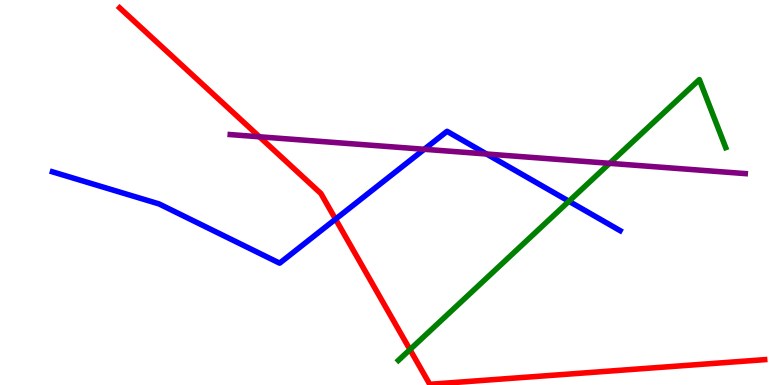[{'lines': ['blue', 'red'], 'intersections': [{'x': 4.33, 'y': 4.31}]}, {'lines': ['green', 'red'], 'intersections': [{'x': 5.29, 'y': 0.92}]}, {'lines': ['purple', 'red'], 'intersections': [{'x': 3.35, 'y': 6.45}]}, {'lines': ['blue', 'green'], 'intersections': [{'x': 7.34, 'y': 4.77}]}, {'lines': ['blue', 'purple'], 'intersections': [{'x': 5.47, 'y': 6.12}, {'x': 6.28, 'y': 6.0}]}, {'lines': ['green', 'purple'], 'intersections': [{'x': 7.87, 'y': 5.76}]}]